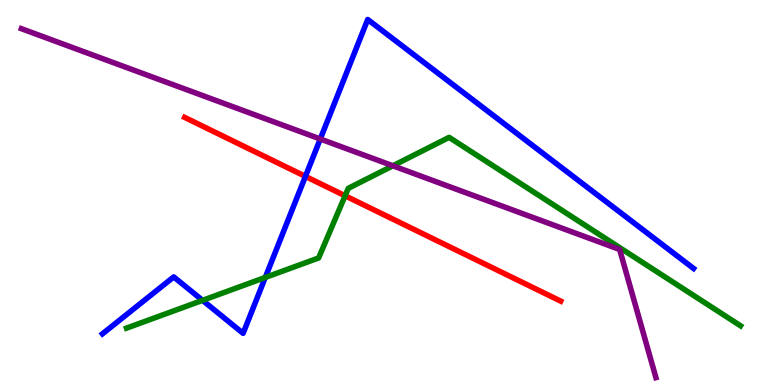[{'lines': ['blue', 'red'], 'intersections': [{'x': 3.94, 'y': 5.42}]}, {'lines': ['green', 'red'], 'intersections': [{'x': 4.45, 'y': 4.91}]}, {'lines': ['purple', 'red'], 'intersections': []}, {'lines': ['blue', 'green'], 'intersections': [{'x': 2.61, 'y': 2.2}, {'x': 3.42, 'y': 2.79}]}, {'lines': ['blue', 'purple'], 'intersections': [{'x': 4.13, 'y': 6.39}]}, {'lines': ['green', 'purple'], 'intersections': [{'x': 5.07, 'y': 5.69}]}]